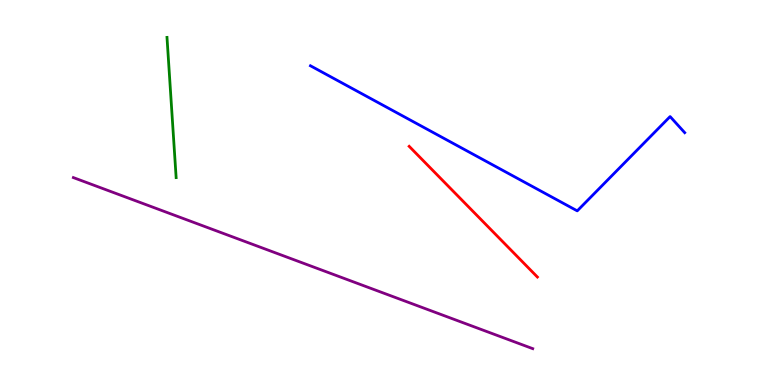[{'lines': ['blue', 'red'], 'intersections': []}, {'lines': ['green', 'red'], 'intersections': []}, {'lines': ['purple', 'red'], 'intersections': []}, {'lines': ['blue', 'green'], 'intersections': []}, {'lines': ['blue', 'purple'], 'intersections': []}, {'lines': ['green', 'purple'], 'intersections': []}]